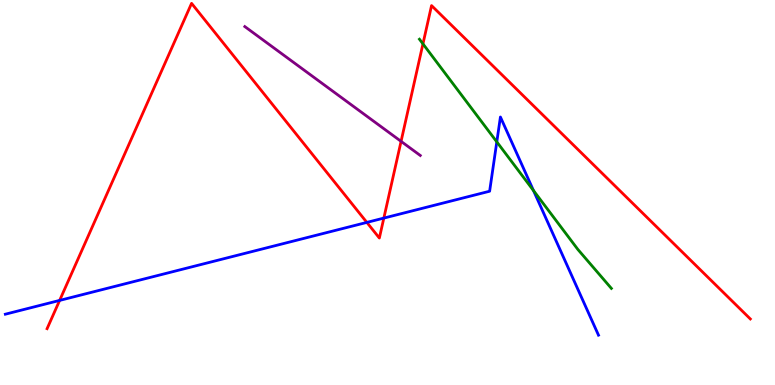[{'lines': ['blue', 'red'], 'intersections': [{'x': 0.769, 'y': 2.2}, {'x': 4.73, 'y': 4.22}, {'x': 4.95, 'y': 4.34}]}, {'lines': ['green', 'red'], 'intersections': [{'x': 5.46, 'y': 8.86}]}, {'lines': ['purple', 'red'], 'intersections': [{'x': 5.18, 'y': 6.33}]}, {'lines': ['blue', 'green'], 'intersections': [{'x': 6.41, 'y': 6.32}, {'x': 6.88, 'y': 5.05}]}, {'lines': ['blue', 'purple'], 'intersections': []}, {'lines': ['green', 'purple'], 'intersections': []}]